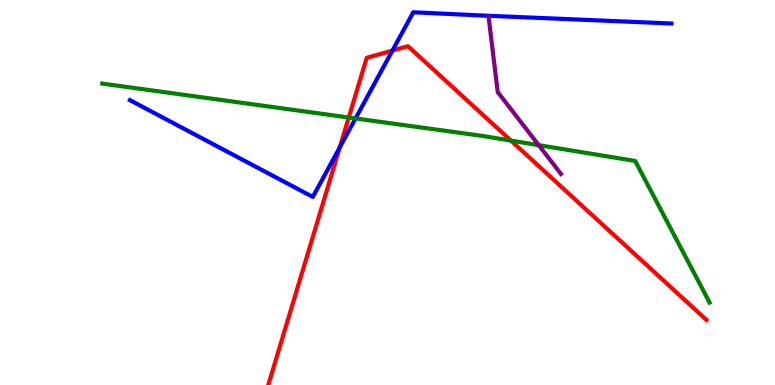[{'lines': ['blue', 'red'], 'intersections': [{'x': 4.38, 'y': 6.17}, {'x': 5.06, 'y': 8.69}]}, {'lines': ['green', 'red'], 'intersections': [{'x': 4.5, 'y': 6.95}, {'x': 6.59, 'y': 6.35}]}, {'lines': ['purple', 'red'], 'intersections': []}, {'lines': ['blue', 'green'], 'intersections': [{'x': 4.59, 'y': 6.92}]}, {'lines': ['blue', 'purple'], 'intersections': []}, {'lines': ['green', 'purple'], 'intersections': [{'x': 6.95, 'y': 6.23}]}]